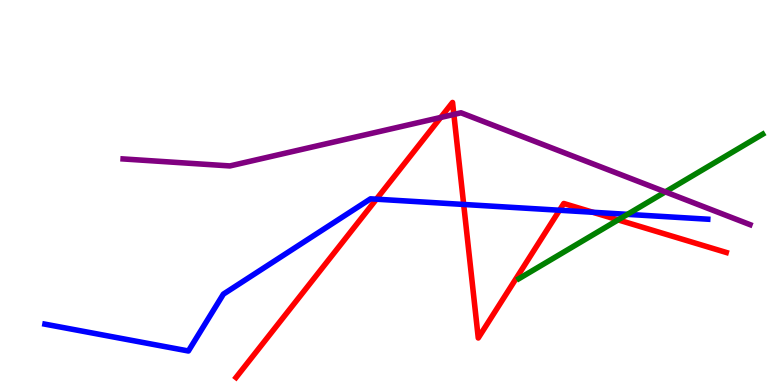[{'lines': ['blue', 'red'], 'intersections': [{'x': 4.86, 'y': 4.83}, {'x': 5.98, 'y': 4.69}, {'x': 7.22, 'y': 4.54}, {'x': 7.65, 'y': 4.49}]}, {'lines': ['green', 'red'], 'intersections': [{'x': 7.98, 'y': 4.29}]}, {'lines': ['purple', 'red'], 'intersections': [{'x': 5.69, 'y': 6.95}, {'x': 5.86, 'y': 7.03}]}, {'lines': ['blue', 'green'], 'intersections': [{'x': 8.1, 'y': 4.43}]}, {'lines': ['blue', 'purple'], 'intersections': []}, {'lines': ['green', 'purple'], 'intersections': [{'x': 8.59, 'y': 5.02}]}]